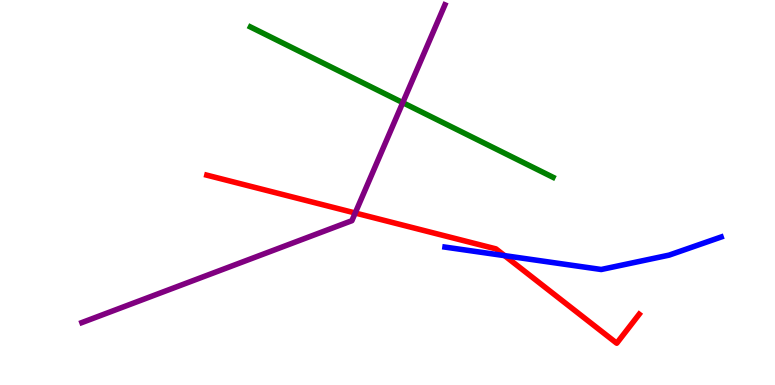[{'lines': ['blue', 'red'], 'intersections': [{'x': 6.51, 'y': 3.36}]}, {'lines': ['green', 'red'], 'intersections': []}, {'lines': ['purple', 'red'], 'intersections': [{'x': 4.58, 'y': 4.47}]}, {'lines': ['blue', 'green'], 'intersections': []}, {'lines': ['blue', 'purple'], 'intersections': []}, {'lines': ['green', 'purple'], 'intersections': [{'x': 5.2, 'y': 7.33}]}]